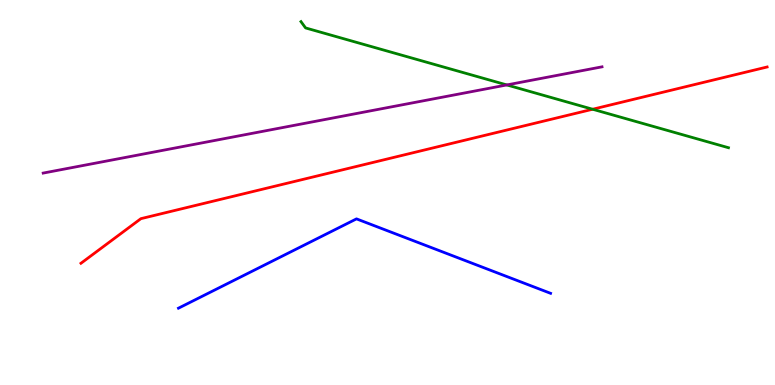[{'lines': ['blue', 'red'], 'intersections': []}, {'lines': ['green', 'red'], 'intersections': [{'x': 7.65, 'y': 7.16}]}, {'lines': ['purple', 'red'], 'intersections': []}, {'lines': ['blue', 'green'], 'intersections': []}, {'lines': ['blue', 'purple'], 'intersections': []}, {'lines': ['green', 'purple'], 'intersections': [{'x': 6.54, 'y': 7.79}]}]